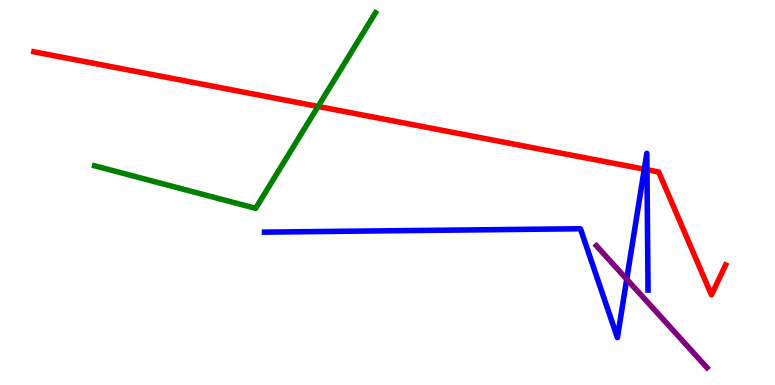[{'lines': ['blue', 'red'], 'intersections': [{'x': 8.31, 'y': 5.61}, {'x': 8.35, 'y': 5.59}]}, {'lines': ['green', 'red'], 'intersections': [{'x': 4.1, 'y': 7.24}]}, {'lines': ['purple', 'red'], 'intersections': []}, {'lines': ['blue', 'green'], 'intersections': []}, {'lines': ['blue', 'purple'], 'intersections': [{'x': 8.09, 'y': 2.75}]}, {'lines': ['green', 'purple'], 'intersections': []}]